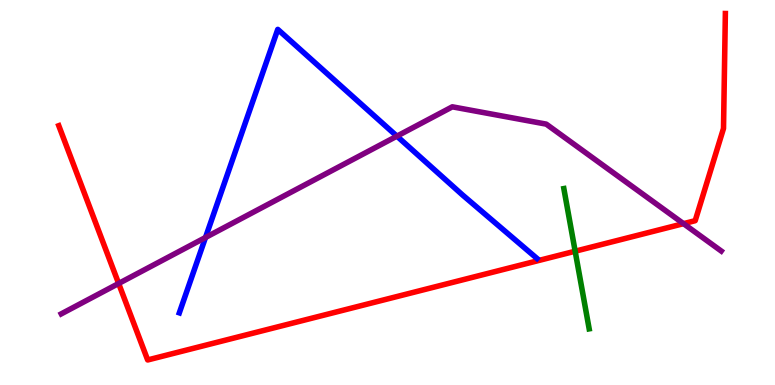[{'lines': ['blue', 'red'], 'intersections': []}, {'lines': ['green', 'red'], 'intersections': [{'x': 7.42, 'y': 3.47}]}, {'lines': ['purple', 'red'], 'intersections': [{'x': 1.53, 'y': 2.64}, {'x': 8.82, 'y': 4.19}]}, {'lines': ['blue', 'green'], 'intersections': []}, {'lines': ['blue', 'purple'], 'intersections': [{'x': 2.65, 'y': 3.83}, {'x': 5.12, 'y': 6.46}]}, {'lines': ['green', 'purple'], 'intersections': []}]